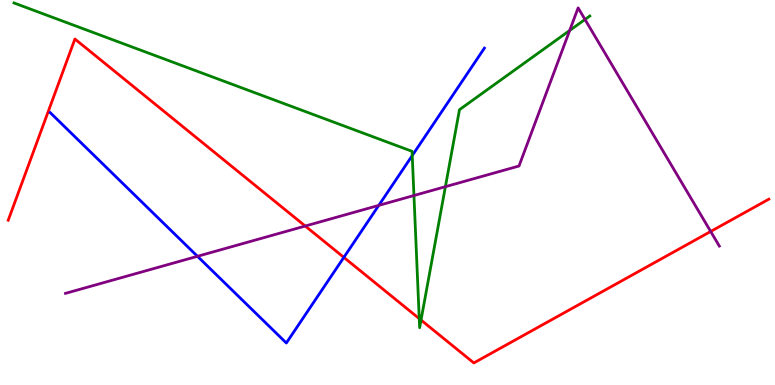[{'lines': ['blue', 'red'], 'intersections': [{'x': 4.44, 'y': 3.31}]}, {'lines': ['green', 'red'], 'intersections': [{'x': 5.41, 'y': 1.72}, {'x': 5.43, 'y': 1.69}]}, {'lines': ['purple', 'red'], 'intersections': [{'x': 3.94, 'y': 4.13}, {'x': 9.17, 'y': 3.99}]}, {'lines': ['blue', 'green'], 'intersections': [{'x': 5.32, 'y': 5.96}]}, {'lines': ['blue', 'purple'], 'intersections': [{'x': 2.55, 'y': 3.34}, {'x': 4.89, 'y': 4.67}]}, {'lines': ['green', 'purple'], 'intersections': [{'x': 5.34, 'y': 4.92}, {'x': 5.75, 'y': 5.15}, {'x': 7.35, 'y': 9.21}, {'x': 7.55, 'y': 9.49}]}]